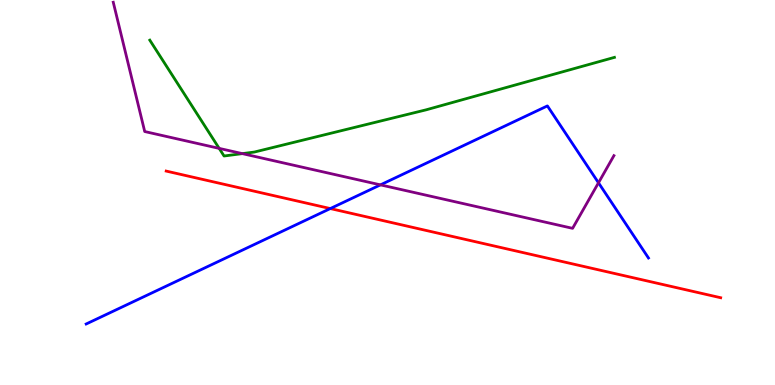[{'lines': ['blue', 'red'], 'intersections': [{'x': 4.26, 'y': 4.58}]}, {'lines': ['green', 'red'], 'intersections': []}, {'lines': ['purple', 'red'], 'intersections': []}, {'lines': ['blue', 'green'], 'intersections': []}, {'lines': ['blue', 'purple'], 'intersections': [{'x': 4.91, 'y': 5.2}, {'x': 7.72, 'y': 5.25}]}, {'lines': ['green', 'purple'], 'intersections': [{'x': 2.83, 'y': 6.15}, {'x': 3.13, 'y': 6.01}]}]